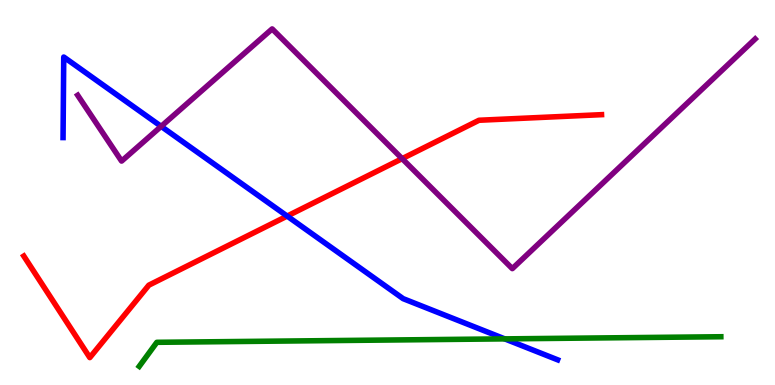[{'lines': ['blue', 'red'], 'intersections': [{'x': 3.71, 'y': 4.39}]}, {'lines': ['green', 'red'], 'intersections': []}, {'lines': ['purple', 'red'], 'intersections': [{'x': 5.19, 'y': 5.88}]}, {'lines': ['blue', 'green'], 'intersections': [{'x': 6.51, 'y': 1.2}]}, {'lines': ['blue', 'purple'], 'intersections': [{'x': 2.08, 'y': 6.72}]}, {'lines': ['green', 'purple'], 'intersections': []}]